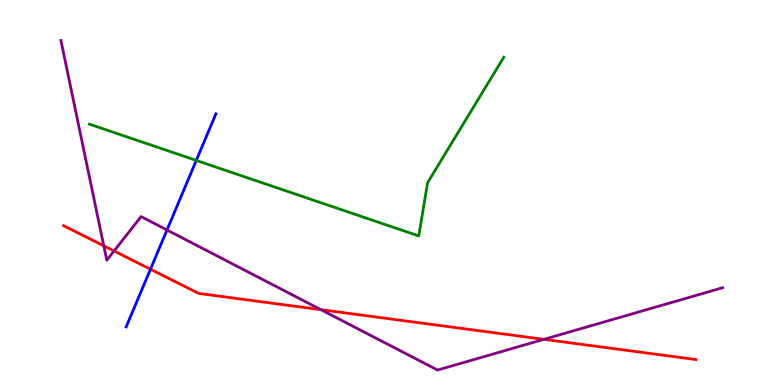[{'lines': ['blue', 'red'], 'intersections': [{'x': 1.94, 'y': 3.01}]}, {'lines': ['green', 'red'], 'intersections': []}, {'lines': ['purple', 'red'], 'intersections': [{'x': 1.34, 'y': 3.62}, {'x': 1.47, 'y': 3.48}, {'x': 4.14, 'y': 1.96}, {'x': 7.02, 'y': 1.19}]}, {'lines': ['blue', 'green'], 'intersections': [{'x': 2.53, 'y': 5.83}]}, {'lines': ['blue', 'purple'], 'intersections': [{'x': 2.15, 'y': 4.03}]}, {'lines': ['green', 'purple'], 'intersections': []}]